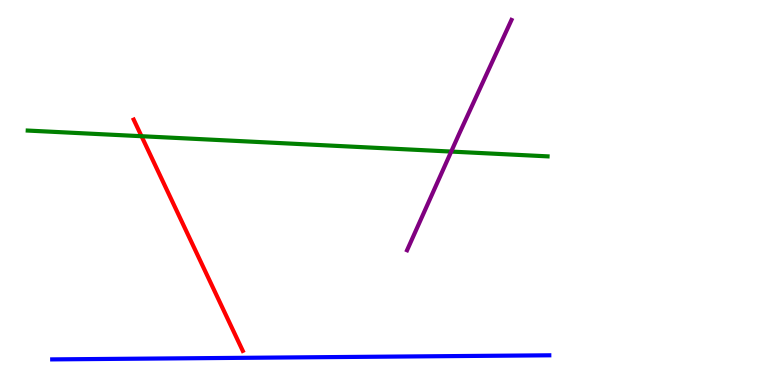[{'lines': ['blue', 'red'], 'intersections': []}, {'lines': ['green', 'red'], 'intersections': [{'x': 1.83, 'y': 6.46}]}, {'lines': ['purple', 'red'], 'intersections': []}, {'lines': ['blue', 'green'], 'intersections': []}, {'lines': ['blue', 'purple'], 'intersections': []}, {'lines': ['green', 'purple'], 'intersections': [{'x': 5.82, 'y': 6.06}]}]